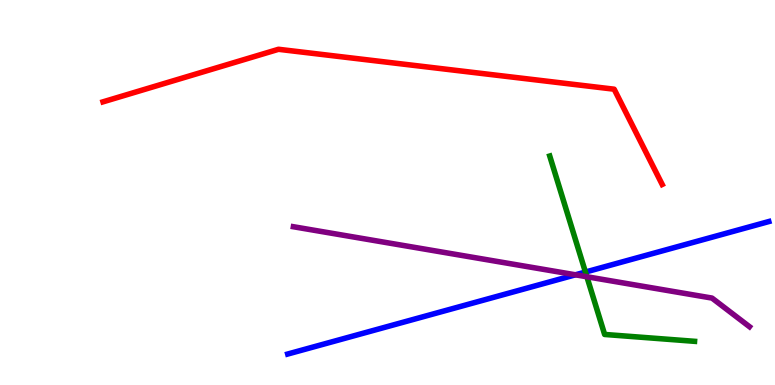[{'lines': ['blue', 'red'], 'intersections': []}, {'lines': ['green', 'red'], 'intersections': []}, {'lines': ['purple', 'red'], 'intersections': []}, {'lines': ['blue', 'green'], 'intersections': [{'x': 7.55, 'y': 2.93}]}, {'lines': ['blue', 'purple'], 'intersections': [{'x': 7.43, 'y': 2.86}]}, {'lines': ['green', 'purple'], 'intersections': [{'x': 7.57, 'y': 2.81}]}]